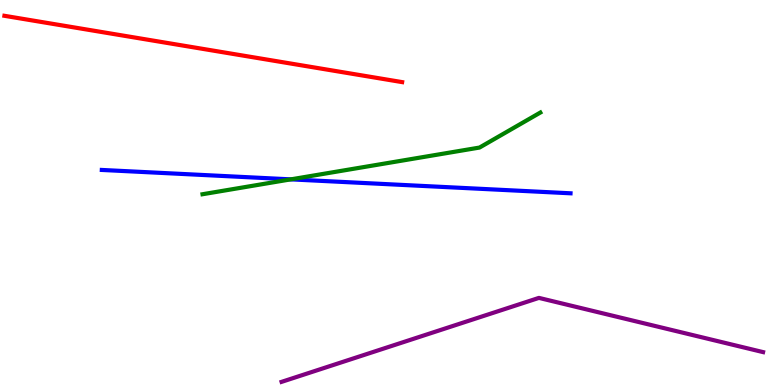[{'lines': ['blue', 'red'], 'intersections': []}, {'lines': ['green', 'red'], 'intersections': []}, {'lines': ['purple', 'red'], 'intersections': []}, {'lines': ['blue', 'green'], 'intersections': [{'x': 3.75, 'y': 5.34}]}, {'lines': ['blue', 'purple'], 'intersections': []}, {'lines': ['green', 'purple'], 'intersections': []}]